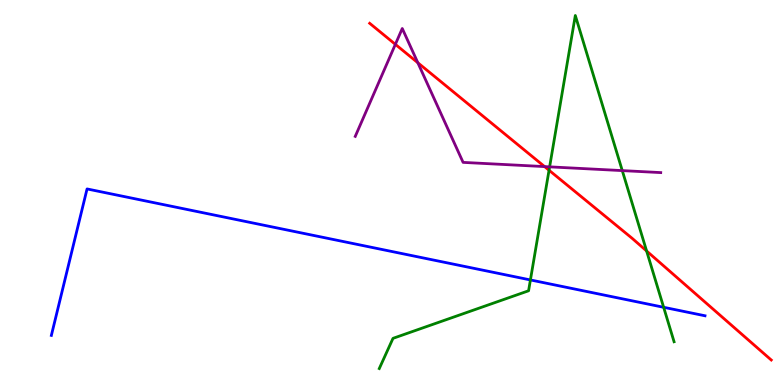[{'lines': ['blue', 'red'], 'intersections': []}, {'lines': ['green', 'red'], 'intersections': [{'x': 7.08, 'y': 5.58}, {'x': 8.34, 'y': 3.48}]}, {'lines': ['purple', 'red'], 'intersections': [{'x': 5.1, 'y': 8.85}, {'x': 5.39, 'y': 8.37}, {'x': 7.03, 'y': 5.67}]}, {'lines': ['blue', 'green'], 'intersections': [{'x': 6.84, 'y': 2.73}, {'x': 8.56, 'y': 2.02}]}, {'lines': ['blue', 'purple'], 'intersections': []}, {'lines': ['green', 'purple'], 'intersections': [{'x': 7.09, 'y': 5.67}, {'x': 8.03, 'y': 5.57}]}]